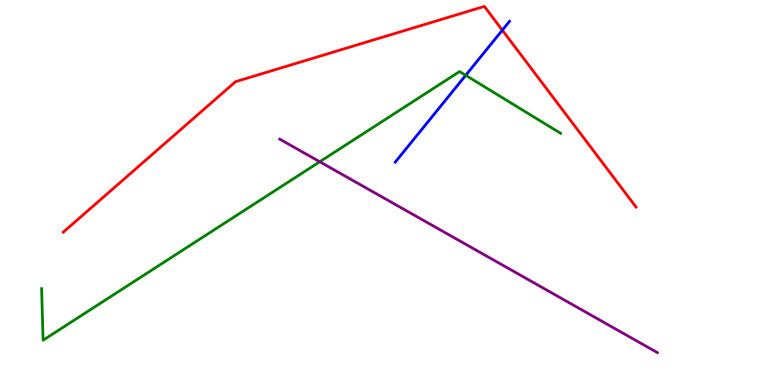[{'lines': ['blue', 'red'], 'intersections': [{'x': 6.48, 'y': 9.22}]}, {'lines': ['green', 'red'], 'intersections': []}, {'lines': ['purple', 'red'], 'intersections': []}, {'lines': ['blue', 'green'], 'intersections': [{'x': 6.01, 'y': 8.04}]}, {'lines': ['blue', 'purple'], 'intersections': []}, {'lines': ['green', 'purple'], 'intersections': [{'x': 4.13, 'y': 5.8}]}]